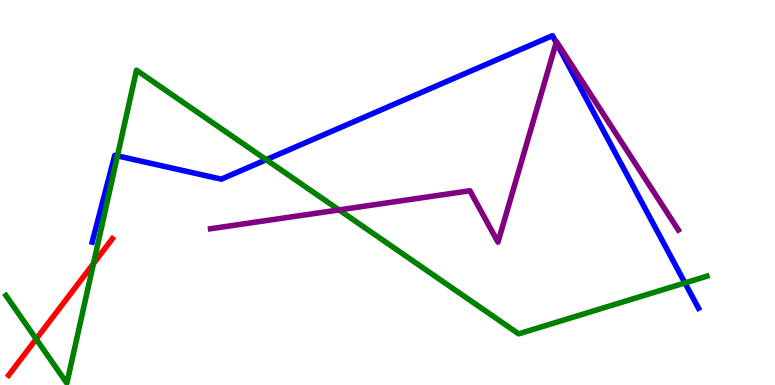[{'lines': ['blue', 'red'], 'intersections': []}, {'lines': ['green', 'red'], 'intersections': [{'x': 0.467, 'y': 1.19}, {'x': 1.21, 'y': 3.15}]}, {'lines': ['purple', 'red'], 'intersections': []}, {'lines': ['blue', 'green'], 'intersections': [{'x': 1.52, 'y': 5.95}, {'x': 3.44, 'y': 5.85}, {'x': 8.84, 'y': 2.65}]}, {'lines': ['blue', 'purple'], 'intersections': [{'x': 7.18, 'y': 8.89}]}, {'lines': ['green', 'purple'], 'intersections': [{'x': 4.37, 'y': 4.55}]}]